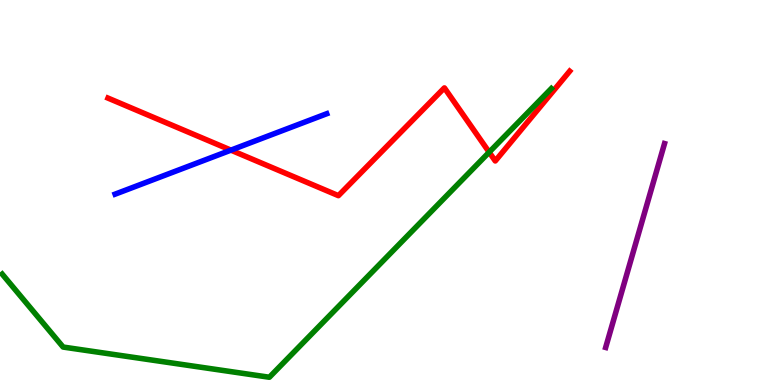[{'lines': ['blue', 'red'], 'intersections': [{'x': 2.98, 'y': 6.1}]}, {'lines': ['green', 'red'], 'intersections': [{'x': 6.31, 'y': 6.05}]}, {'lines': ['purple', 'red'], 'intersections': []}, {'lines': ['blue', 'green'], 'intersections': []}, {'lines': ['blue', 'purple'], 'intersections': []}, {'lines': ['green', 'purple'], 'intersections': []}]